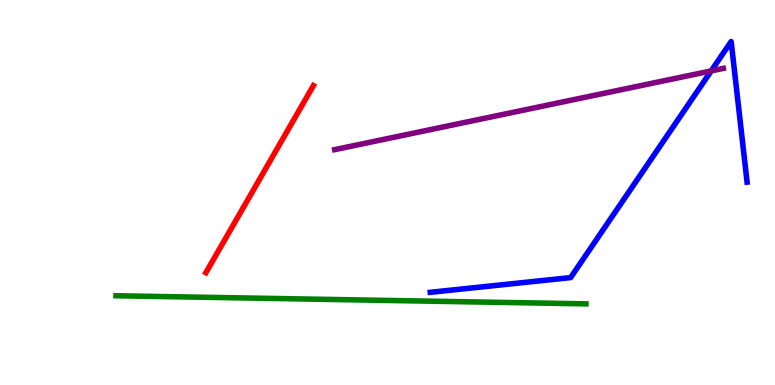[{'lines': ['blue', 'red'], 'intersections': []}, {'lines': ['green', 'red'], 'intersections': []}, {'lines': ['purple', 'red'], 'intersections': []}, {'lines': ['blue', 'green'], 'intersections': []}, {'lines': ['blue', 'purple'], 'intersections': [{'x': 9.18, 'y': 8.16}]}, {'lines': ['green', 'purple'], 'intersections': []}]